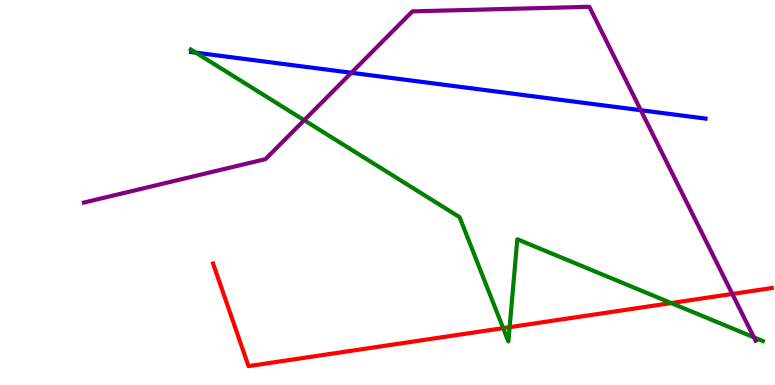[{'lines': ['blue', 'red'], 'intersections': []}, {'lines': ['green', 'red'], 'intersections': [{'x': 6.49, 'y': 1.48}, {'x': 6.58, 'y': 1.5}, {'x': 8.66, 'y': 2.13}]}, {'lines': ['purple', 'red'], 'intersections': [{'x': 9.45, 'y': 2.37}]}, {'lines': ['blue', 'green'], 'intersections': [{'x': 2.53, 'y': 8.63}]}, {'lines': ['blue', 'purple'], 'intersections': [{'x': 4.53, 'y': 8.11}, {'x': 8.27, 'y': 7.14}]}, {'lines': ['green', 'purple'], 'intersections': [{'x': 3.92, 'y': 6.88}, {'x': 9.73, 'y': 1.24}]}]